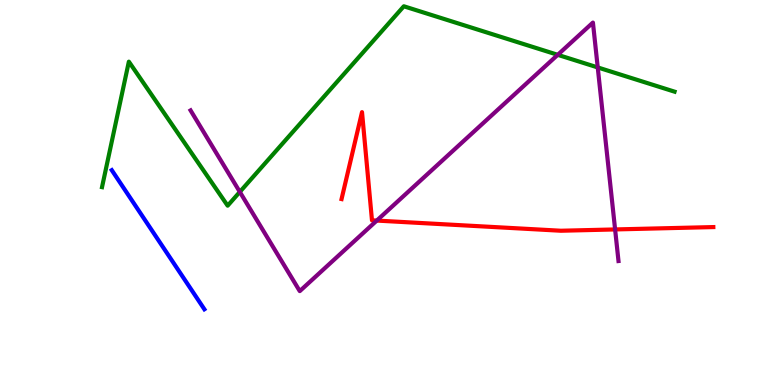[{'lines': ['blue', 'red'], 'intersections': []}, {'lines': ['green', 'red'], 'intersections': []}, {'lines': ['purple', 'red'], 'intersections': [{'x': 4.86, 'y': 4.27}, {'x': 7.94, 'y': 4.04}]}, {'lines': ['blue', 'green'], 'intersections': []}, {'lines': ['blue', 'purple'], 'intersections': []}, {'lines': ['green', 'purple'], 'intersections': [{'x': 3.09, 'y': 5.02}, {'x': 7.2, 'y': 8.58}, {'x': 7.71, 'y': 8.25}]}]